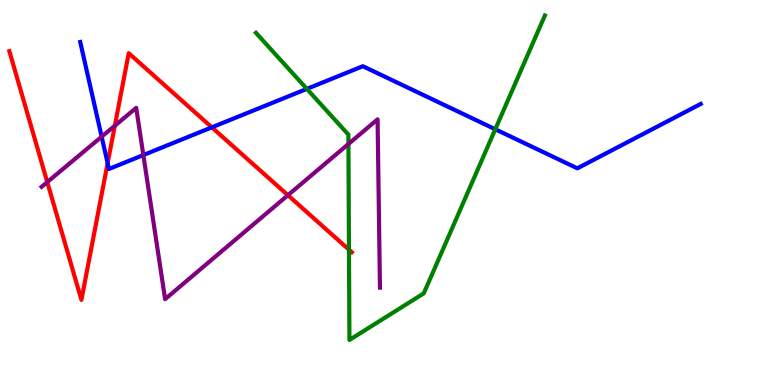[{'lines': ['blue', 'red'], 'intersections': [{'x': 1.39, 'y': 5.76}, {'x': 2.73, 'y': 6.69}]}, {'lines': ['green', 'red'], 'intersections': [{'x': 4.5, 'y': 3.51}]}, {'lines': ['purple', 'red'], 'intersections': [{'x': 0.61, 'y': 5.27}, {'x': 1.48, 'y': 6.73}, {'x': 3.72, 'y': 4.93}]}, {'lines': ['blue', 'green'], 'intersections': [{'x': 3.96, 'y': 7.69}, {'x': 6.39, 'y': 6.64}]}, {'lines': ['blue', 'purple'], 'intersections': [{'x': 1.31, 'y': 6.45}, {'x': 1.85, 'y': 5.97}]}, {'lines': ['green', 'purple'], 'intersections': [{'x': 4.5, 'y': 6.26}]}]